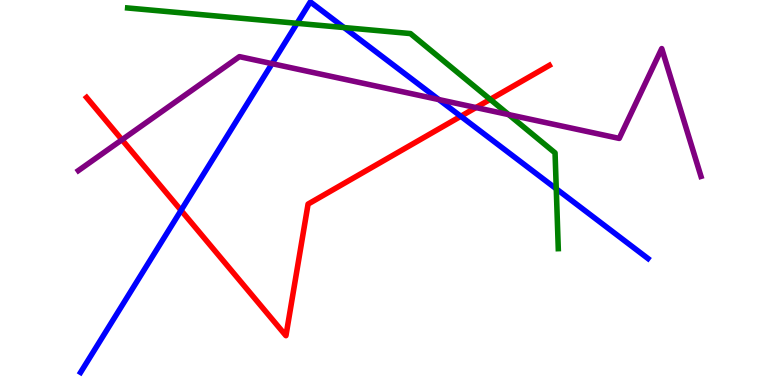[{'lines': ['blue', 'red'], 'intersections': [{'x': 2.34, 'y': 4.54}, {'x': 5.95, 'y': 6.98}]}, {'lines': ['green', 'red'], 'intersections': [{'x': 6.33, 'y': 7.42}]}, {'lines': ['purple', 'red'], 'intersections': [{'x': 1.57, 'y': 6.37}, {'x': 6.14, 'y': 7.21}]}, {'lines': ['blue', 'green'], 'intersections': [{'x': 3.83, 'y': 9.39}, {'x': 4.44, 'y': 9.28}, {'x': 7.18, 'y': 5.1}]}, {'lines': ['blue', 'purple'], 'intersections': [{'x': 3.51, 'y': 8.35}, {'x': 5.66, 'y': 7.41}]}, {'lines': ['green', 'purple'], 'intersections': [{'x': 6.56, 'y': 7.02}]}]